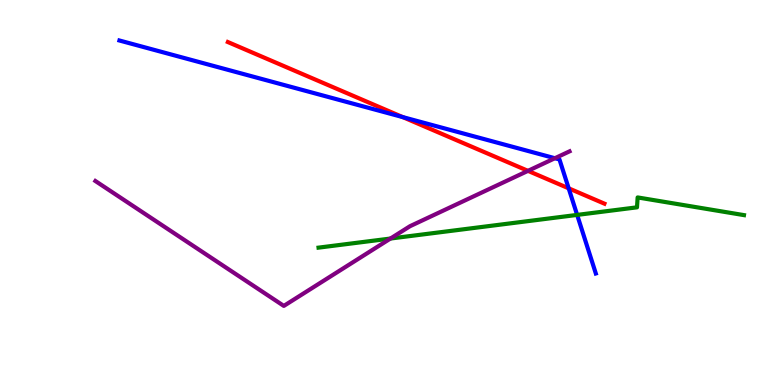[{'lines': ['blue', 'red'], 'intersections': [{'x': 5.2, 'y': 6.96}, {'x': 7.34, 'y': 5.11}]}, {'lines': ['green', 'red'], 'intersections': []}, {'lines': ['purple', 'red'], 'intersections': [{'x': 6.81, 'y': 5.56}]}, {'lines': ['blue', 'green'], 'intersections': [{'x': 7.45, 'y': 4.42}]}, {'lines': ['blue', 'purple'], 'intersections': [{'x': 7.16, 'y': 5.89}]}, {'lines': ['green', 'purple'], 'intersections': [{'x': 5.04, 'y': 3.8}]}]